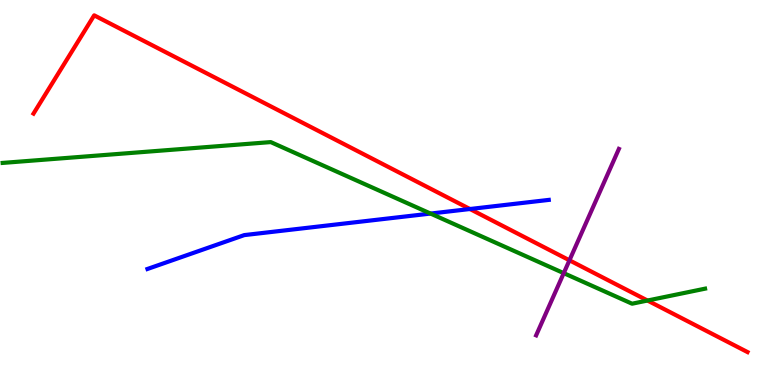[{'lines': ['blue', 'red'], 'intersections': [{'x': 6.06, 'y': 4.57}]}, {'lines': ['green', 'red'], 'intersections': [{'x': 8.35, 'y': 2.19}]}, {'lines': ['purple', 'red'], 'intersections': [{'x': 7.35, 'y': 3.24}]}, {'lines': ['blue', 'green'], 'intersections': [{'x': 5.56, 'y': 4.45}]}, {'lines': ['blue', 'purple'], 'intersections': []}, {'lines': ['green', 'purple'], 'intersections': [{'x': 7.27, 'y': 2.91}]}]